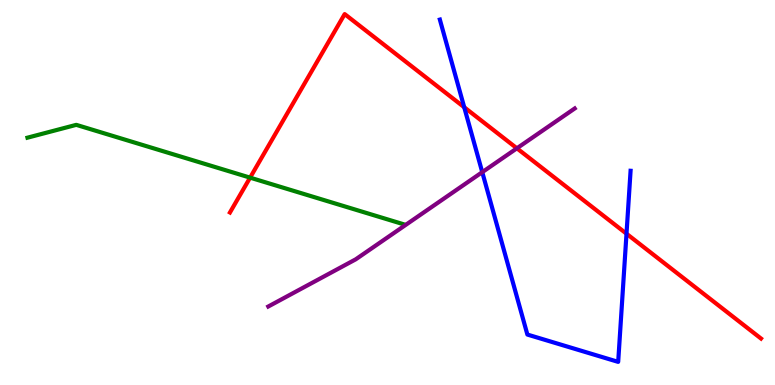[{'lines': ['blue', 'red'], 'intersections': [{'x': 5.99, 'y': 7.21}, {'x': 8.08, 'y': 3.93}]}, {'lines': ['green', 'red'], 'intersections': [{'x': 3.23, 'y': 5.39}]}, {'lines': ['purple', 'red'], 'intersections': [{'x': 6.67, 'y': 6.15}]}, {'lines': ['blue', 'green'], 'intersections': []}, {'lines': ['blue', 'purple'], 'intersections': [{'x': 6.22, 'y': 5.53}]}, {'lines': ['green', 'purple'], 'intersections': []}]